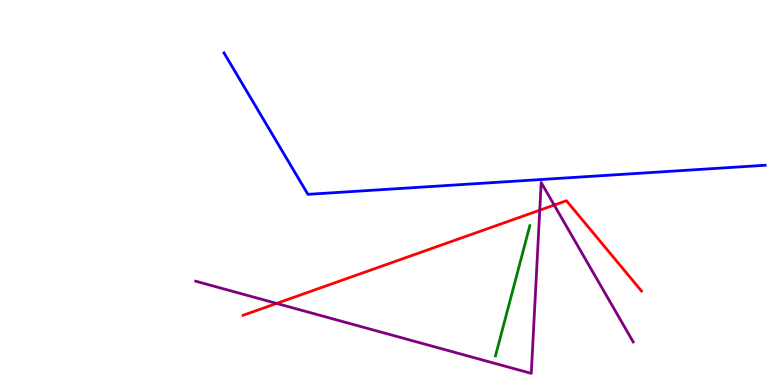[{'lines': ['blue', 'red'], 'intersections': []}, {'lines': ['green', 'red'], 'intersections': []}, {'lines': ['purple', 'red'], 'intersections': [{'x': 3.57, 'y': 2.12}, {'x': 6.96, 'y': 4.54}, {'x': 7.15, 'y': 4.67}]}, {'lines': ['blue', 'green'], 'intersections': []}, {'lines': ['blue', 'purple'], 'intersections': []}, {'lines': ['green', 'purple'], 'intersections': []}]